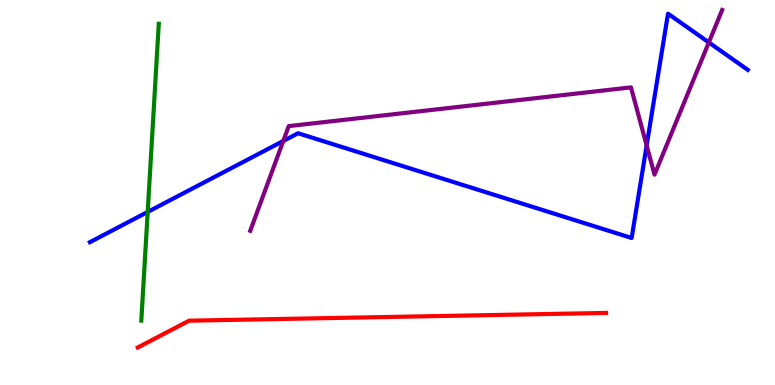[{'lines': ['blue', 'red'], 'intersections': []}, {'lines': ['green', 'red'], 'intersections': []}, {'lines': ['purple', 'red'], 'intersections': []}, {'lines': ['blue', 'green'], 'intersections': [{'x': 1.91, 'y': 4.5}]}, {'lines': ['blue', 'purple'], 'intersections': [{'x': 3.66, 'y': 6.34}, {'x': 8.34, 'y': 6.22}, {'x': 9.15, 'y': 8.9}]}, {'lines': ['green', 'purple'], 'intersections': []}]